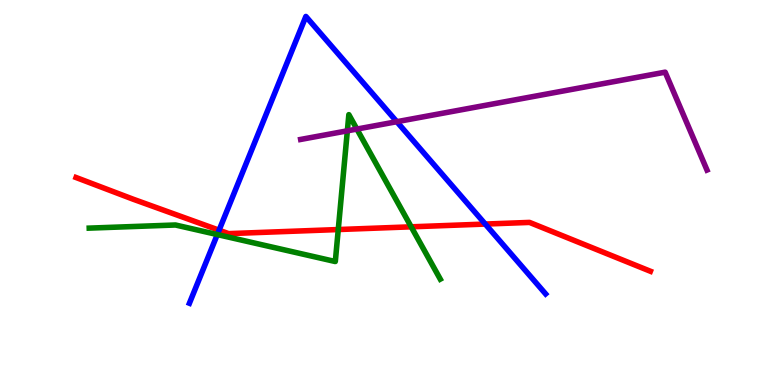[{'lines': ['blue', 'red'], 'intersections': [{'x': 2.83, 'y': 4.02}, {'x': 6.26, 'y': 4.18}]}, {'lines': ['green', 'red'], 'intersections': [{'x': 4.36, 'y': 4.04}, {'x': 5.31, 'y': 4.11}]}, {'lines': ['purple', 'red'], 'intersections': []}, {'lines': ['blue', 'green'], 'intersections': [{'x': 2.8, 'y': 3.91}]}, {'lines': ['blue', 'purple'], 'intersections': [{'x': 5.12, 'y': 6.84}]}, {'lines': ['green', 'purple'], 'intersections': [{'x': 4.48, 'y': 6.6}, {'x': 4.6, 'y': 6.65}]}]